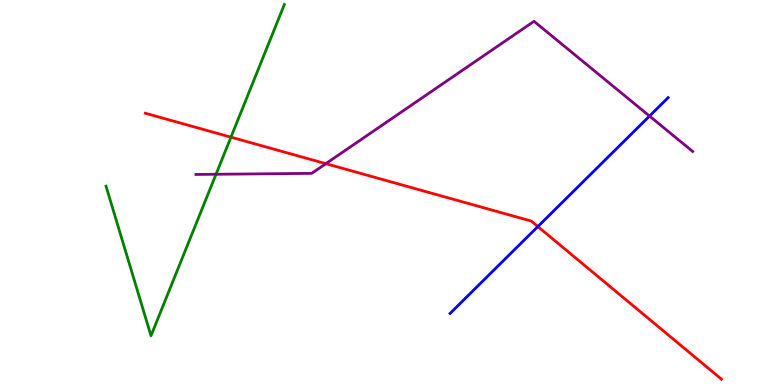[{'lines': ['blue', 'red'], 'intersections': [{'x': 6.94, 'y': 4.12}]}, {'lines': ['green', 'red'], 'intersections': [{'x': 2.98, 'y': 6.44}]}, {'lines': ['purple', 'red'], 'intersections': [{'x': 4.2, 'y': 5.75}]}, {'lines': ['blue', 'green'], 'intersections': []}, {'lines': ['blue', 'purple'], 'intersections': [{'x': 8.38, 'y': 6.99}]}, {'lines': ['green', 'purple'], 'intersections': [{'x': 2.79, 'y': 5.47}]}]